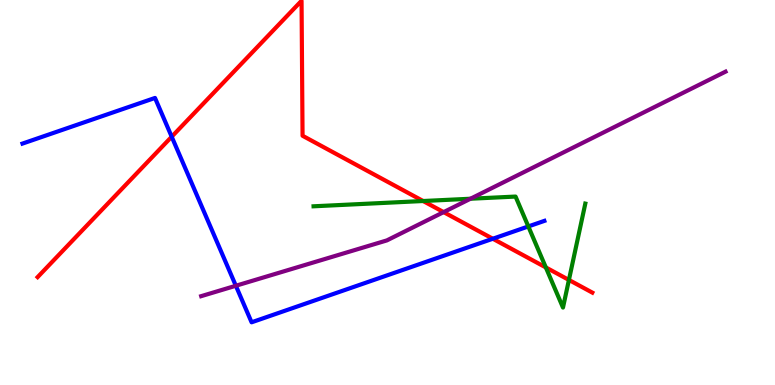[{'lines': ['blue', 'red'], 'intersections': [{'x': 2.22, 'y': 6.45}, {'x': 6.36, 'y': 3.8}]}, {'lines': ['green', 'red'], 'intersections': [{'x': 5.46, 'y': 4.78}, {'x': 7.04, 'y': 3.05}, {'x': 7.34, 'y': 2.73}]}, {'lines': ['purple', 'red'], 'intersections': [{'x': 5.72, 'y': 4.49}]}, {'lines': ['blue', 'green'], 'intersections': [{'x': 6.82, 'y': 4.12}]}, {'lines': ['blue', 'purple'], 'intersections': [{'x': 3.04, 'y': 2.58}]}, {'lines': ['green', 'purple'], 'intersections': [{'x': 6.07, 'y': 4.84}]}]